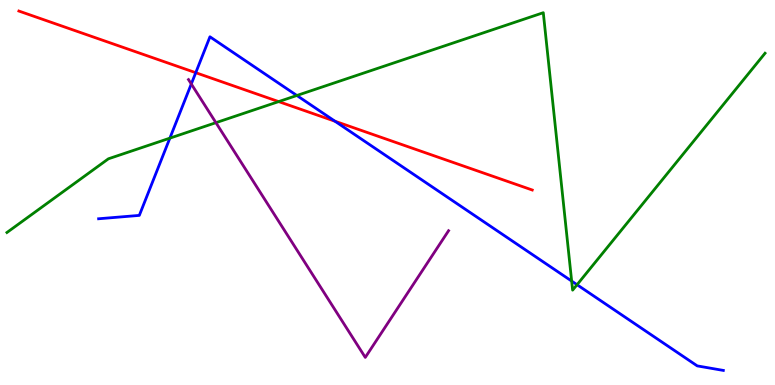[{'lines': ['blue', 'red'], 'intersections': [{'x': 2.53, 'y': 8.11}, {'x': 4.32, 'y': 6.85}]}, {'lines': ['green', 'red'], 'intersections': [{'x': 3.6, 'y': 7.36}]}, {'lines': ['purple', 'red'], 'intersections': []}, {'lines': ['blue', 'green'], 'intersections': [{'x': 2.19, 'y': 6.41}, {'x': 3.83, 'y': 7.52}, {'x': 7.38, 'y': 2.7}, {'x': 7.45, 'y': 2.6}]}, {'lines': ['blue', 'purple'], 'intersections': [{'x': 2.47, 'y': 7.82}]}, {'lines': ['green', 'purple'], 'intersections': [{'x': 2.79, 'y': 6.81}]}]